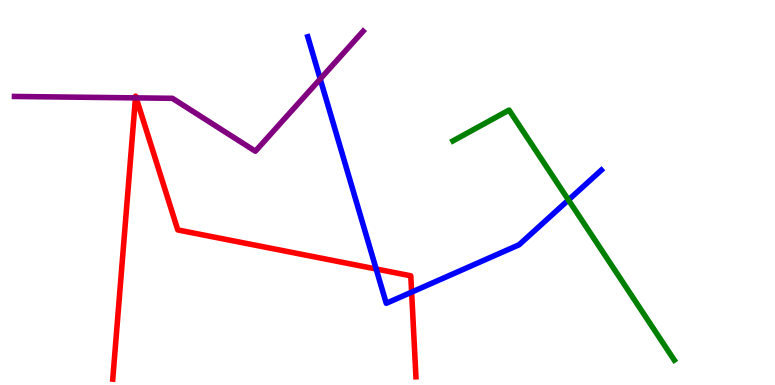[{'lines': ['blue', 'red'], 'intersections': [{'x': 4.85, 'y': 3.01}, {'x': 5.31, 'y': 2.41}]}, {'lines': ['green', 'red'], 'intersections': []}, {'lines': ['purple', 'red'], 'intersections': [{'x': 1.75, 'y': 7.46}, {'x': 1.76, 'y': 7.46}]}, {'lines': ['blue', 'green'], 'intersections': [{'x': 7.33, 'y': 4.81}]}, {'lines': ['blue', 'purple'], 'intersections': [{'x': 4.13, 'y': 7.95}]}, {'lines': ['green', 'purple'], 'intersections': []}]